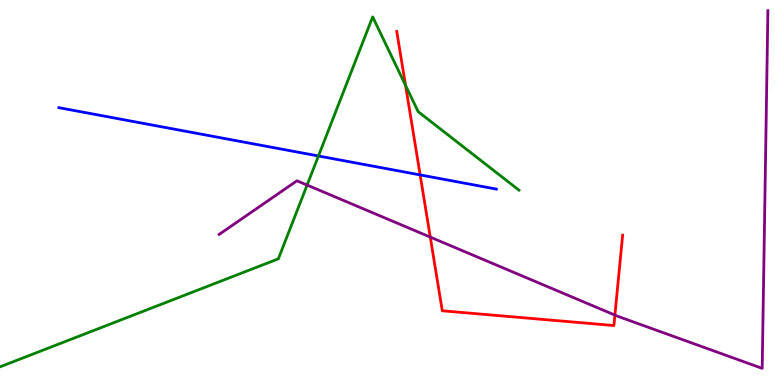[{'lines': ['blue', 'red'], 'intersections': [{'x': 5.42, 'y': 5.46}]}, {'lines': ['green', 'red'], 'intersections': [{'x': 5.23, 'y': 7.78}]}, {'lines': ['purple', 'red'], 'intersections': [{'x': 5.55, 'y': 3.84}, {'x': 7.93, 'y': 1.82}]}, {'lines': ['blue', 'green'], 'intersections': [{'x': 4.11, 'y': 5.95}]}, {'lines': ['blue', 'purple'], 'intersections': []}, {'lines': ['green', 'purple'], 'intersections': [{'x': 3.96, 'y': 5.19}]}]